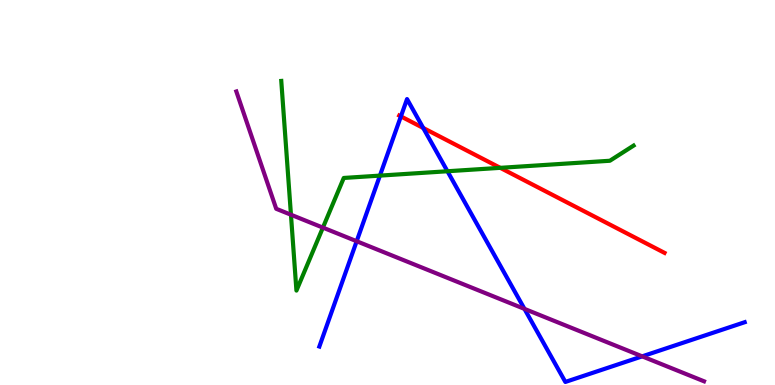[{'lines': ['blue', 'red'], 'intersections': [{'x': 5.17, 'y': 6.98}, {'x': 5.46, 'y': 6.68}]}, {'lines': ['green', 'red'], 'intersections': [{'x': 6.45, 'y': 5.64}]}, {'lines': ['purple', 'red'], 'intersections': []}, {'lines': ['blue', 'green'], 'intersections': [{'x': 4.9, 'y': 5.44}, {'x': 5.77, 'y': 5.55}]}, {'lines': ['blue', 'purple'], 'intersections': [{'x': 4.6, 'y': 3.73}, {'x': 6.77, 'y': 1.98}, {'x': 8.29, 'y': 0.744}]}, {'lines': ['green', 'purple'], 'intersections': [{'x': 3.75, 'y': 4.42}, {'x': 4.17, 'y': 4.09}]}]